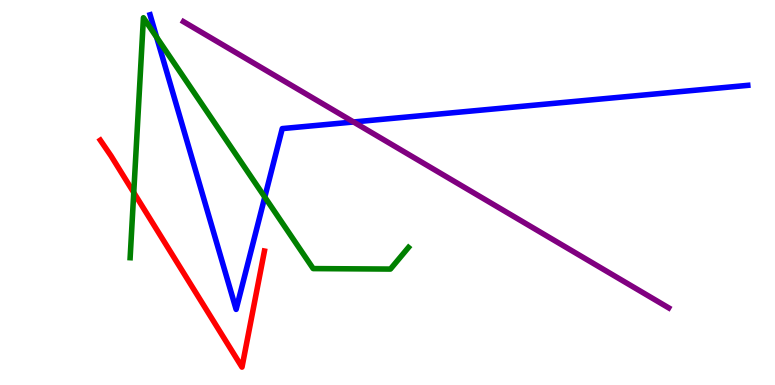[{'lines': ['blue', 'red'], 'intersections': []}, {'lines': ['green', 'red'], 'intersections': [{'x': 1.73, 'y': 5.0}]}, {'lines': ['purple', 'red'], 'intersections': []}, {'lines': ['blue', 'green'], 'intersections': [{'x': 2.02, 'y': 9.03}, {'x': 3.42, 'y': 4.88}]}, {'lines': ['blue', 'purple'], 'intersections': [{'x': 4.56, 'y': 6.83}]}, {'lines': ['green', 'purple'], 'intersections': []}]